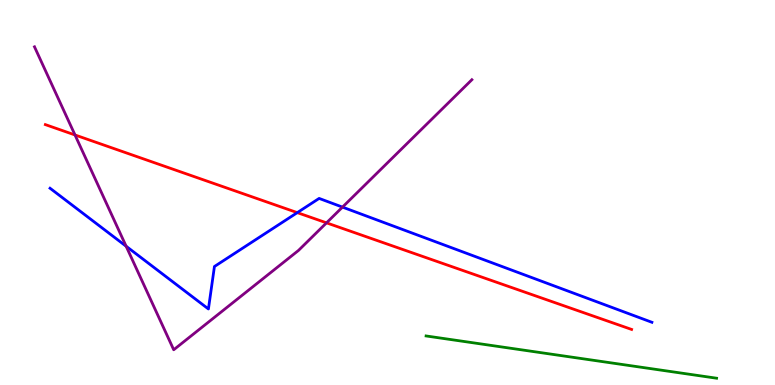[{'lines': ['blue', 'red'], 'intersections': [{'x': 3.84, 'y': 4.48}]}, {'lines': ['green', 'red'], 'intersections': []}, {'lines': ['purple', 'red'], 'intersections': [{'x': 0.968, 'y': 6.49}, {'x': 4.21, 'y': 4.21}]}, {'lines': ['blue', 'green'], 'intersections': []}, {'lines': ['blue', 'purple'], 'intersections': [{'x': 1.63, 'y': 3.6}, {'x': 4.42, 'y': 4.62}]}, {'lines': ['green', 'purple'], 'intersections': []}]